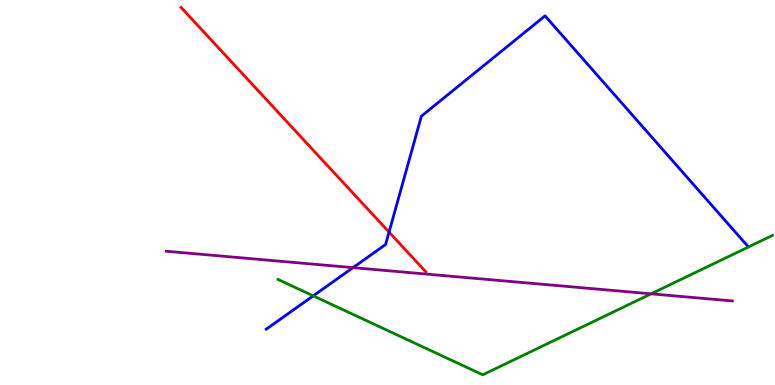[{'lines': ['blue', 'red'], 'intersections': [{'x': 5.02, 'y': 3.97}]}, {'lines': ['green', 'red'], 'intersections': []}, {'lines': ['purple', 'red'], 'intersections': []}, {'lines': ['blue', 'green'], 'intersections': [{'x': 4.04, 'y': 2.32}]}, {'lines': ['blue', 'purple'], 'intersections': [{'x': 4.55, 'y': 3.05}]}, {'lines': ['green', 'purple'], 'intersections': [{'x': 8.4, 'y': 2.37}]}]